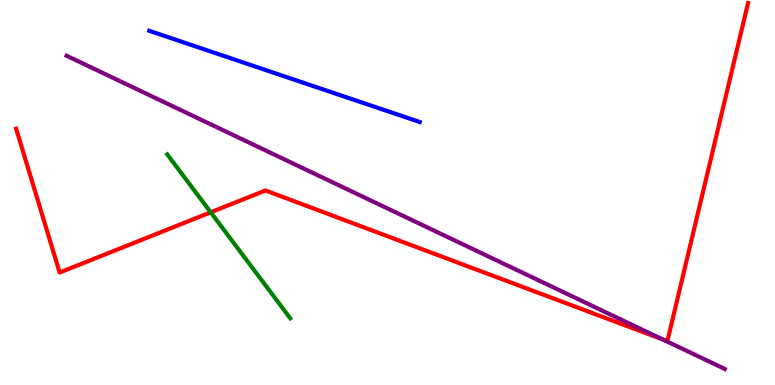[{'lines': ['blue', 'red'], 'intersections': []}, {'lines': ['green', 'red'], 'intersections': [{'x': 2.72, 'y': 4.49}]}, {'lines': ['purple', 'red'], 'intersections': [{'x': 8.56, 'y': 1.18}]}, {'lines': ['blue', 'green'], 'intersections': []}, {'lines': ['blue', 'purple'], 'intersections': []}, {'lines': ['green', 'purple'], 'intersections': []}]